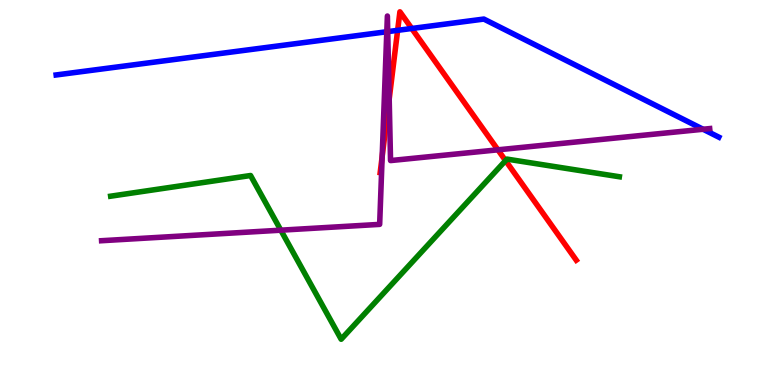[{'lines': ['blue', 'red'], 'intersections': [{'x': 5.13, 'y': 9.21}, {'x': 5.31, 'y': 9.26}]}, {'lines': ['green', 'red'], 'intersections': [{'x': 6.52, 'y': 5.83}]}, {'lines': ['purple', 'red'], 'intersections': [{'x': 4.93, 'y': 5.94}, {'x': 5.02, 'y': 7.43}, {'x': 6.42, 'y': 6.11}]}, {'lines': ['blue', 'green'], 'intersections': []}, {'lines': ['blue', 'purple'], 'intersections': [{'x': 4.99, 'y': 9.18}, {'x': 5.0, 'y': 9.18}, {'x': 9.07, 'y': 6.64}]}, {'lines': ['green', 'purple'], 'intersections': [{'x': 3.62, 'y': 4.02}]}]